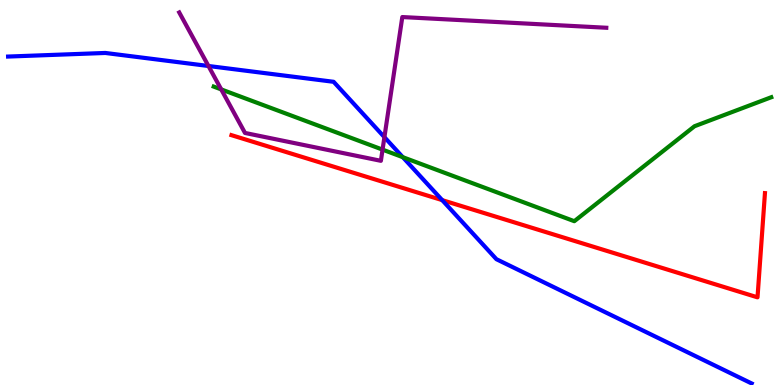[{'lines': ['blue', 'red'], 'intersections': [{'x': 5.71, 'y': 4.8}]}, {'lines': ['green', 'red'], 'intersections': []}, {'lines': ['purple', 'red'], 'intersections': []}, {'lines': ['blue', 'green'], 'intersections': [{'x': 5.2, 'y': 5.92}]}, {'lines': ['blue', 'purple'], 'intersections': [{'x': 2.69, 'y': 8.29}, {'x': 4.96, 'y': 6.44}]}, {'lines': ['green', 'purple'], 'intersections': [{'x': 2.85, 'y': 7.68}, {'x': 4.94, 'y': 6.11}]}]